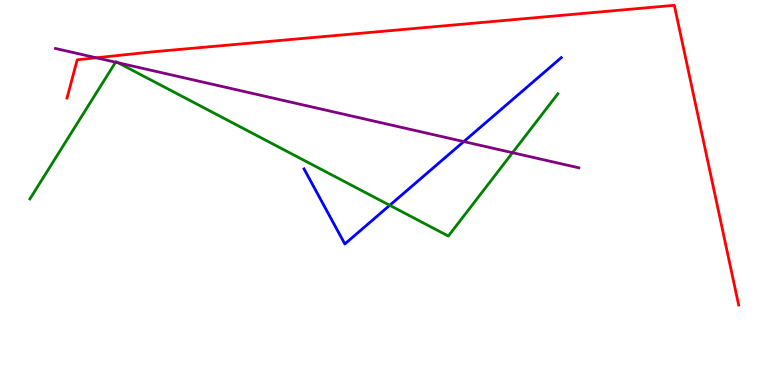[{'lines': ['blue', 'red'], 'intersections': []}, {'lines': ['green', 'red'], 'intersections': []}, {'lines': ['purple', 'red'], 'intersections': [{'x': 1.24, 'y': 8.5}]}, {'lines': ['blue', 'green'], 'intersections': [{'x': 5.03, 'y': 4.67}]}, {'lines': ['blue', 'purple'], 'intersections': [{'x': 5.98, 'y': 6.32}]}, {'lines': ['green', 'purple'], 'intersections': [{'x': 1.49, 'y': 8.38}, {'x': 1.52, 'y': 8.37}, {'x': 6.61, 'y': 6.03}]}]